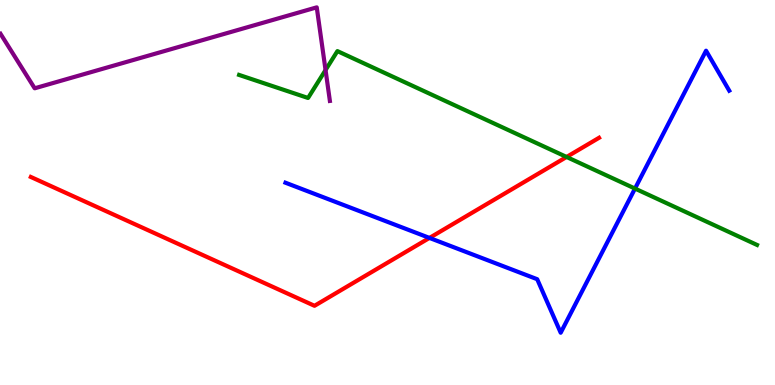[{'lines': ['blue', 'red'], 'intersections': [{'x': 5.54, 'y': 3.82}]}, {'lines': ['green', 'red'], 'intersections': [{'x': 7.31, 'y': 5.92}]}, {'lines': ['purple', 'red'], 'intersections': []}, {'lines': ['blue', 'green'], 'intersections': [{'x': 8.19, 'y': 5.1}]}, {'lines': ['blue', 'purple'], 'intersections': []}, {'lines': ['green', 'purple'], 'intersections': [{'x': 4.2, 'y': 8.18}]}]